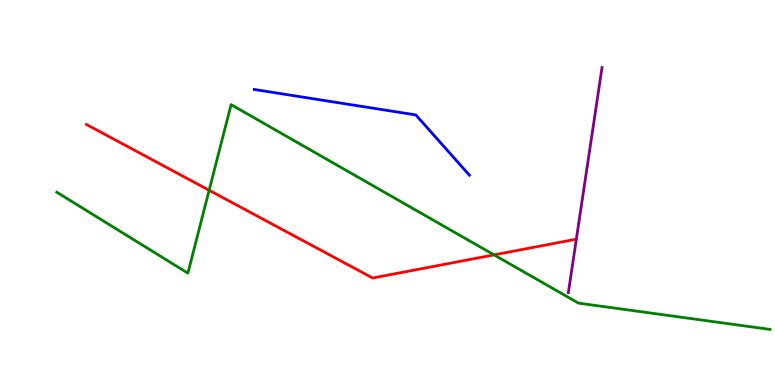[{'lines': ['blue', 'red'], 'intersections': []}, {'lines': ['green', 'red'], 'intersections': [{'x': 2.7, 'y': 5.06}, {'x': 6.37, 'y': 3.38}]}, {'lines': ['purple', 'red'], 'intersections': []}, {'lines': ['blue', 'green'], 'intersections': []}, {'lines': ['blue', 'purple'], 'intersections': []}, {'lines': ['green', 'purple'], 'intersections': []}]